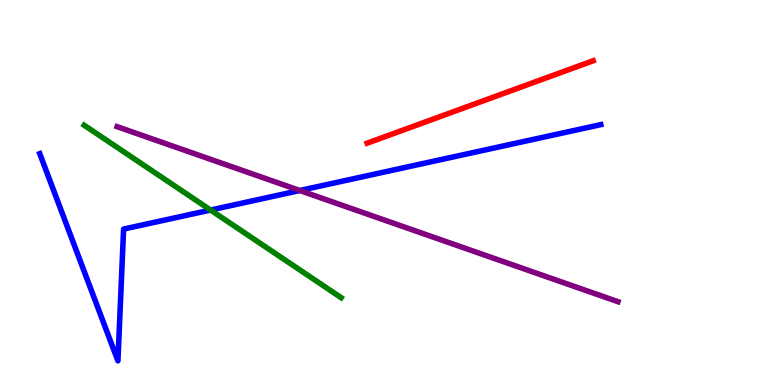[{'lines': ['blue', 'red'], 'intersections': []}, {'lines': ['green', 'red'], 'intersections': []}, {'lines': ['purple', 'red'], 'intersections': []}, {'lines': ['blue', 'green'], 'intersections': [{'x': 2.72, 'y': 4.54}]}, {'lines': ['blue', 'purple'], 'intersections': [{'x': 3.87, 'y': 5.05}]}, {'lines': ['green', 'purple'], 'intersections': []}]